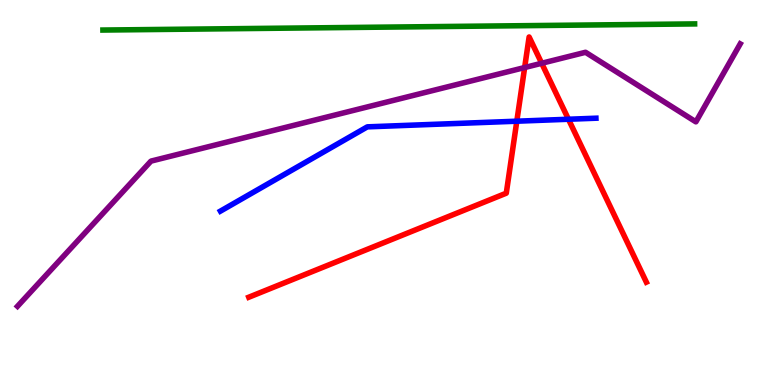[{'lines': ['blue', 'red'], 'intersections': [{'x': 6.67, 'y': 6.85}, {'x': 7.33, 'y': 6.9}]}, {'lines': ['green', 'red'], 'intersections': []}, {'lines': ['purple', 'red'], 'intersections': [{'x': 6.77, 'y': 8.25}, {'x': 6.99, 'y': 8.36}]}, {'lines': ['blue', 'green'], 'intersections': []}, {'lines': ['blue', 'purple'], 'intersections': []}, {'lines': ['green', 'purple'], 'intersections': []}]